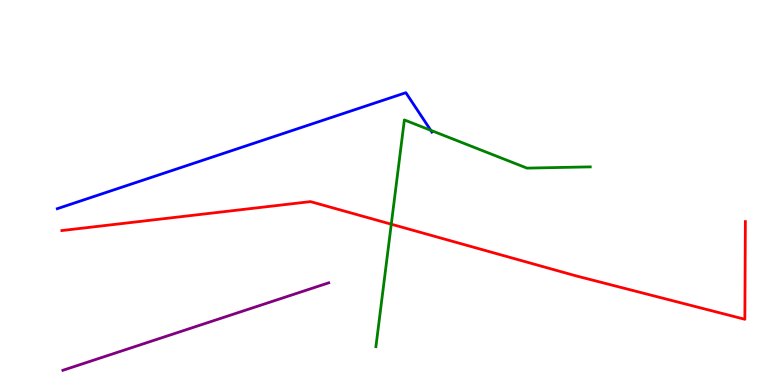[{'lines': ['blue', 'red'], 'intersections': []}, {'lines': ['green', 'red'], 'intersections': [{'x': 5.05, 'y': 4.18}]}, {'lines': ['purple', 'red'], 'intersections': []}, {'lines': ['blue', 'green'], 'intersections': [{'x': 5.56, 'y': 6.62}]}, {'lines': ['blue', 'purple'], 'intersections': []}, {'lines': ['green', 'purple'], 'intersections': []}]